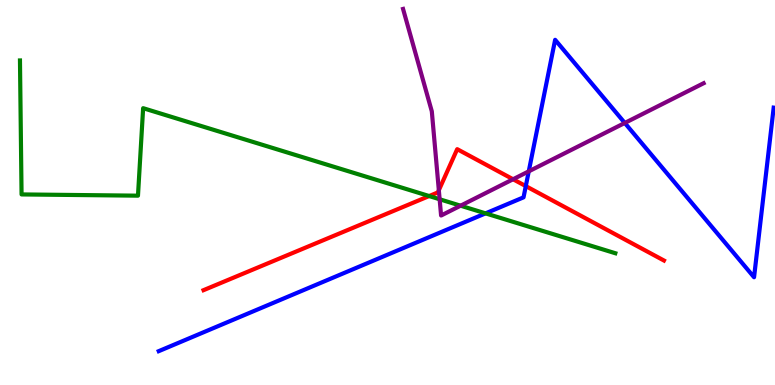[{'lines': ['blue', 'red'], 'intersections': [{'x': 6.78, 'y': 5.17}]}, {'lines': ['green', 'red'], 'intersections': [{'x': 5.54, 'y': 4.91}]}, {'lines': ['purple', 'red'], 'intersections': [{'x': 5.66, 'y': 5.06}, {'x': 6.62, 'y': 5.34}]}, {'lines': ['blue', 'green'], 'intersections': [{'x': 6.27, 'y': 4.46}]}, {'lines': ['blue', 'purple'], 'intersections': [{'x': 6.82, 'y': 5.55}, {'x': 8.06, 'y': 6.81}]}, {'lines': ['green', 'purple'], 'intersections': [{'x': 5.67, 'y': 4.82}, {'x': 5.94, 'y': 4.66}]}]